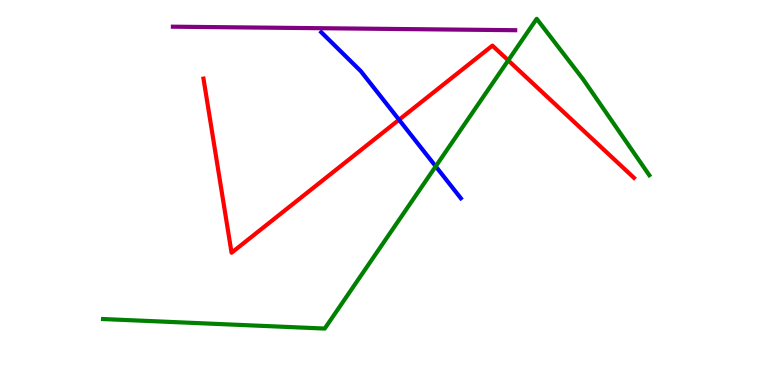[{'lines': ['blue', 'red'], 'intersections': [{'x': 5.15, 'y': 6.89}]}, {'lines': ['green', 'red'], 'intersections': [{'x': 6.56, 'y': 8.43}]}, {'lines': ['purple', 'red'], 'intersections': []}, {'lines': ['blue', 'green'], 'intersections': [{'x': 5.62, 'y': 5.68}]}, {'lines': ['blue', 'purple'], 'intersections': []}, {'lines': ['green', 'purple'], 'intersections': []}]